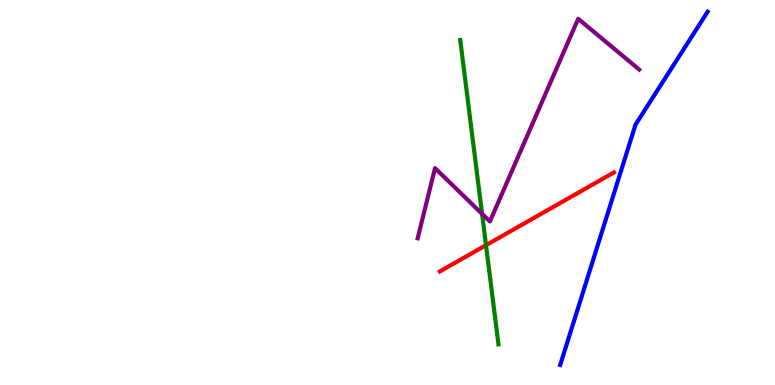[{'lines': ['blue', 'red'], 'intersections': []}, {'lines': ['green', 'red'], 'intersections': [{'x': 6.27, 'y': 3.63}]}, {'lines': ['purple', 'red'], 'intersections': []}, {'lines': ['blue', 'green'], 'intersections': []}, {'lines': ['blue', 'purple'], 'intersections': []}, {'lines': ['green', 'purple'], 'intersections': [{'x': 6.22, 'y': 4.45}]}]